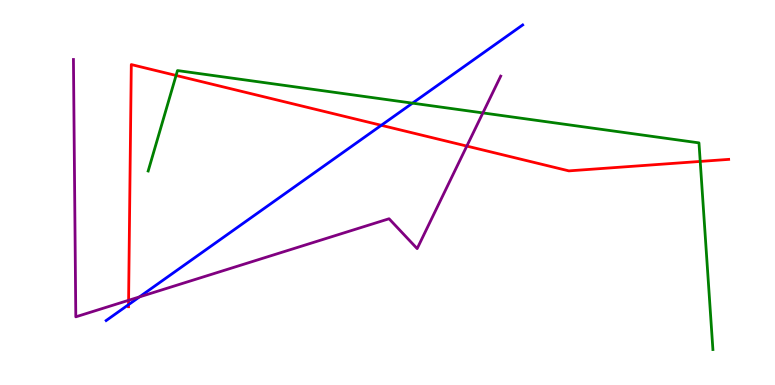[{'lines': ['blue', 'red'], 'intersections': [{'x': 1.66, 'y': 2.09}, {'x': 4.92, 'y': 6.75}]}, {'lines': ['green', 'red'], 'intersections': [{'x': 2.27, 'y': 8.04}, {'x': 9.04, 'y': 5.81}]}, {'lines': ['purple', 'red'], 'intersections': [{'x': 1.66, 'y': 2.2}, {'x': 6.02, 'y': 6.21}]}, {'lines': ['blue', 'green'], 'intersections': [{'x': 5.32, 'y': 7.32}]}, {'lines': ['blue', 'purple'], 'intersections': [{'x': 1.8, 'y': 2.29}]}, {'lines': ['green', 'purple'], 'intersections': [{'x': 6.23, 'y': 7.07}]}]